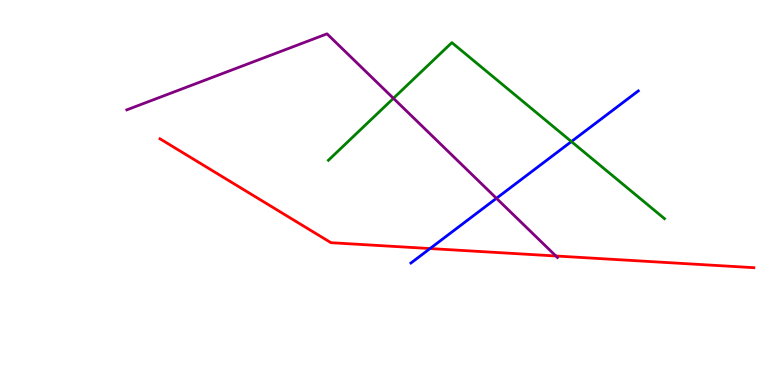[{'lines': ['blue', 'red'], 'intersections': [{'x': 5.55, 'y': 3.54}]}, {'lines': ['green', 'red'], 'intersections': []}, {'lines': ['purple', 'red'], 'intersections': [{'x': 7.17, 'y': 3.35}]}, {'lines': ['blue', 'green'], 'intersections': [{'x': 7.37, 'y': 6.32}]}, {'lines': ['blue', 'purple'], 'intersections': [{'x': 6.41, 'y': 4.85}]}, {'lines': ['green', 'purple'], 'intersections': [{'x': 5.08, 'y': 7.45}]}]